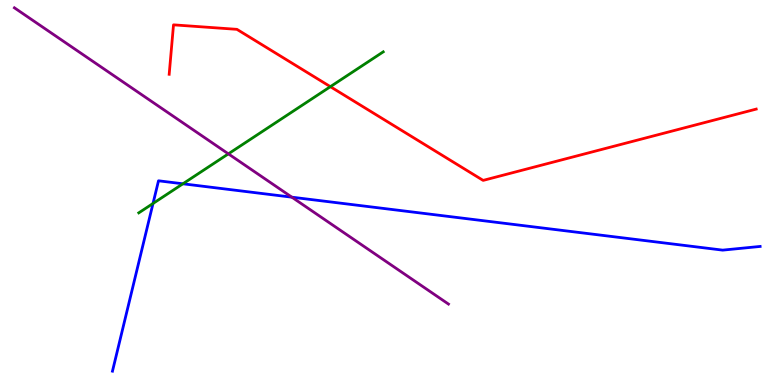[{'lines': ['blue', 'red'], 'intersections': []}, {'lines': ['green', 'red'], 'intersections': [{'x': 4.26, 'y': 7.75}]}, {'lines': ['purple', 'red'], 'intersections': []}, {'lines': ['blue', 'green'], 'intersections': [{'x': 1.97, 'y': 4.71}, {'x': 2.36, 'y': 5.23}]}, {'lines': ['blue', 'purple'], 'intersections': [{'x': 3.77, 'y': 4.88}]}, {'lines': ['green', 'purple'], 'intersections': [{'x': 2.95, 'y': 6.0}]}]